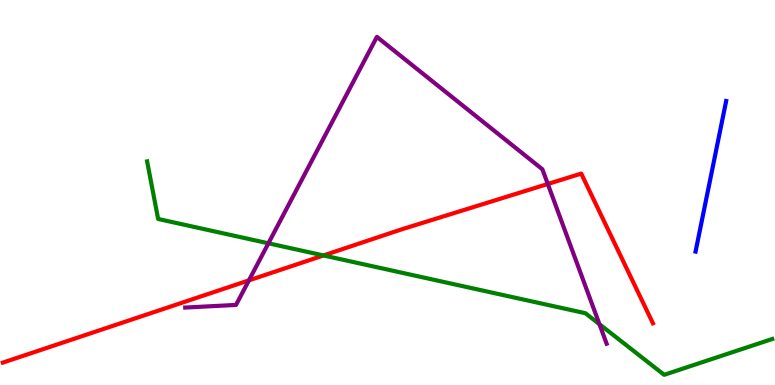[{'lines': ['blue', 'red'], 'intersections': []}, {'lines': ['green', 'red'], 'intersections': [{'x': 4.17, 'y': 3.36}]}, {'lines': ['purple', 'red'], 'intersections': [{'x': 3.21, 'y': 2.72}, {'x': 7.07, 'y': 5.22}]}, {'lines': ['blue', 'green'], 'intersections': []}, {'lines': ['blue', 'purple'], 'intersections': []}, {'lines': ['green', 'purple'], 'intersections': [{'x': 3.46, 'y': 3.68}, {'x': 7.73, 'y': 1.58}]}]